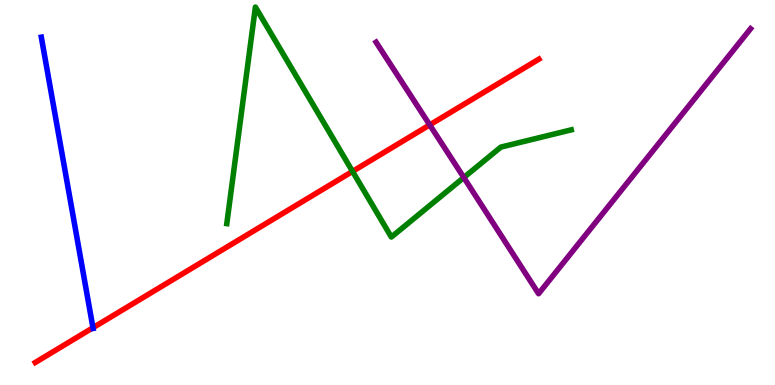[{'lines': ['blue', 'red'], 'intersections': [{'x': 1.2, 'y': 1.49}]}, {'lines': ['green', 'red'], 'intersections': [{'x': 4.55, 'y': 5.55}]}, {'lines': ['purple', 'red'], 'intersections': [{'x': 5.54, 'y': 6.76}]}, {'lines': ['blue', 'green'], 'intersections': []}, {'lines': ['blue', 'purple'], 'intersections': []}, {'lines': ['green', 'purple'], 'intersections': [{'x': 5.98, 'y': 5.39}]}]